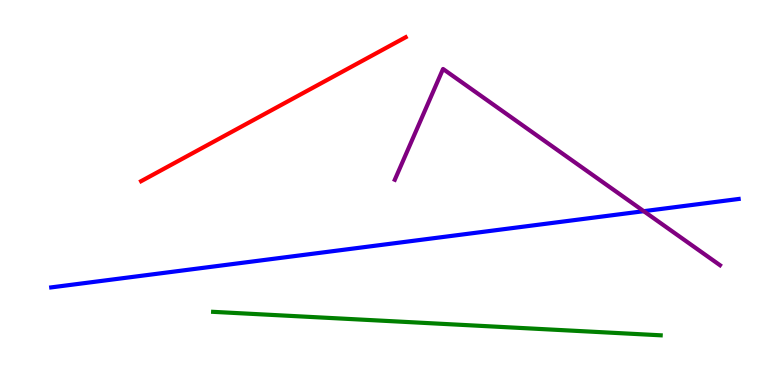[{'lines': ['blue', 'red'], 'intersections': []}, {'lines': ['green', 'red'], 'intersections': []}, {'lines': ['purple', 'red'], 'intersections': []}, {'lines': ['blue', 'green'], 'intersections': []}, {'lines': ['blue', 'purple'], 'intersections': [{'x': 8.31, 'y': 4.51}]}, {'lines': ['green', 'purple'], 'intersections': []}]